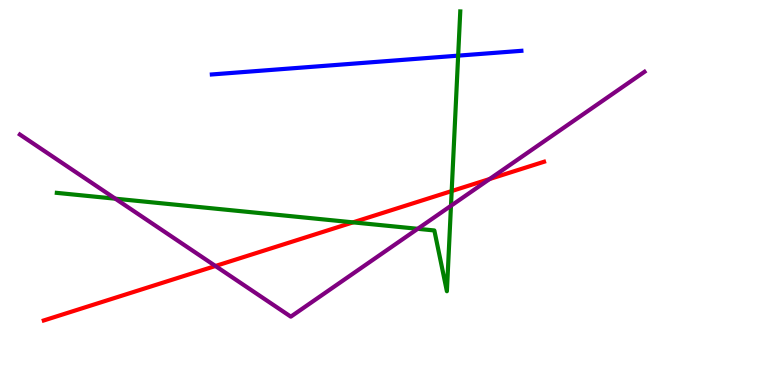[{'lines': ['blue', 'red'], 'intersections': []}, {'lines': ['green', 'red'], 'intersections': [{'x': 4.56, 'y': 4.22}, {'x': 5.83, 'y': 5.04}]}, {'lines': ['purple', 'red'], 'intersections': [{'x': 2.78, 'y': 3.09}, {'x': 6.32, 'y': 5.35}]}, {'lines': ['blue', 'green'], 'intersections': [{'x': 5.91, 'y': 8.55}]}, {'lines': ['blue', 'purple'], 'intersections': []}, {'lines': ['green', 'purple'], 'intersections': [{'x': 1.49, 'y': 4.84}, {'x': 5.39, 'y': 4.06}, {'x': 5.82, 'y': 4.66}]}]